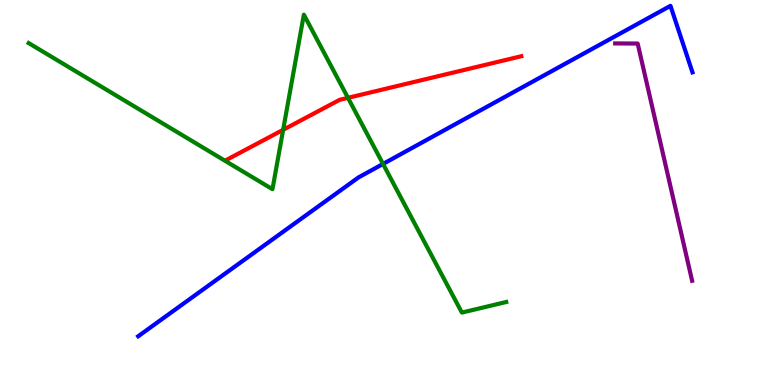[{'lines': ['blue', 'red'], 'intersections': []}, {'lines': ['green', 'red'], 'intersections': [{'x': 3.65, 'y': 6.63}, {'x': 4.49, 'y': 7.46}]}, {'lines': ['purple', 'red'], 'intersections': []}, {'lines': ['blue', 'green'], 'intersections': [{'x': 4.94, 'y': 5.74}]}, {'lines': ['blue', 'purple'], 'intersections': []}, {'lines': ['green', 'purple'], 'intersections': []}]